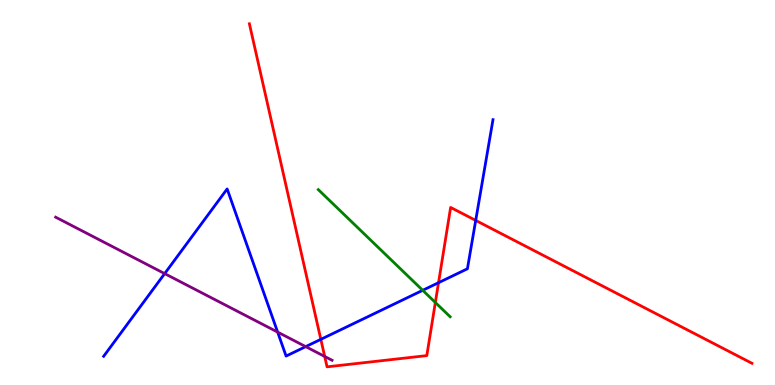[{'lines': ['blue', 'red'], 'intersections': [{'x': 4.14, 'y': 1.19}, {'x': 5.66, 'y': 2.66}, {'x': 6.14, 'y': 4.27}]}, {'lines': ['green', 'red'], 'intersections': [{'x': 5.62, 'y': 2.14}]}, {'lines': ['purple', 'red'], 'intersections': [{'x': 4.19, 'y': 0.741}]}, {'lines': ['blue', 'green'], 'intersections': [{'x': 5.45, 'y': 2.46}]}, {'lines': ['blue', 'purple'], 'intersections': [{'x': 2.12, 'y': 2.89}, {'x': 3.58, 'y': 1.37}, {'x': 3.94, 'y': 0.997}]}, {'lines': ['green', 'purple'], 'intersections': []}]